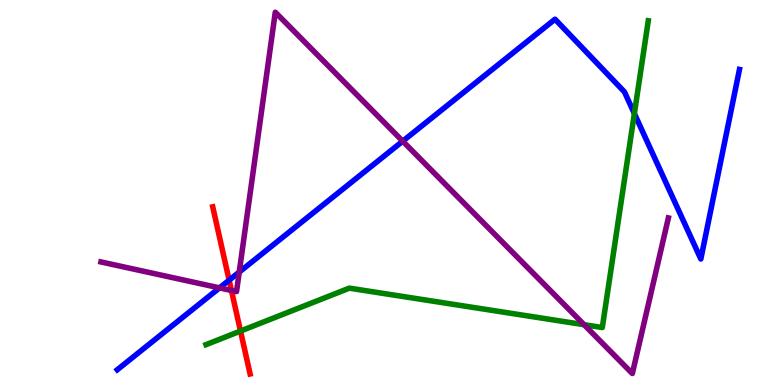[{'lines': ['blue', 'red'], 'intersections': [{'x': 2.96, 'y': 2.72}]}, {'lines': ['green', 'red'], 'intersections': [{'x': 3.1, 'y': 1.4}]}, {'lines': ['purple', 'red'], 'intersections': [{'x': 2.99, 'y': 2.45}]}, {'lines': ['blue', 'green'], 'intersections': [{'x': 8.19, 'y': 7.05}]}, {'lines': ['blue', 'purple'], 'intersections': [{'x': 2.83, 'y': 2.52}, {'x': 3.09, 'y': 2.93}, {'x': 5.2, 'y': 6.33}]}, {'lines': ['green', 'purple'], 'intersections': [{'x': 7.54, 'y': 1.57}]}]